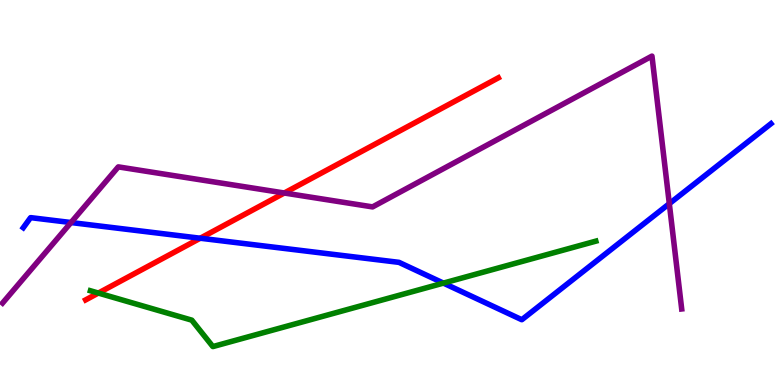[{'lines': ['blue', 'red'], 'intersections': [{'x': 2.58, 'y': 3.81}]}, {'lines': ['green', 'red'], 'intersections': [{'x': 1.27, 'y': 2.39}]}, {'lines': ['purple', 'red'], 'intersections': [{'x': 3.67, 'y': 4.99}]}, {'lines': ['blue', 'green'], 'intersections': [{'x': 5.72, 'y': 2.65}]}, {'lines': ['blue', 'purple'], 'intersections': [{'x': 0.916, 'y': 4.22}, {'x': 8.64, 'y': 4.71}]}, {'lines': ['green', 'purple'], 'intersections': []}]